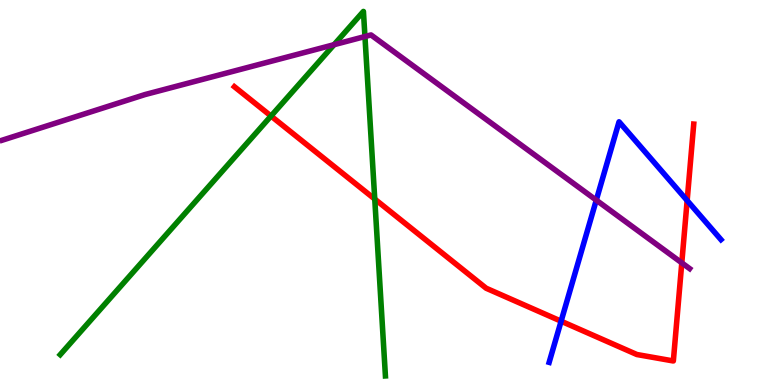[{'lines': ['blue', 'red'], 'intersections': [{'x': 7.24, 'y': 1.66}, {'x': 8.87, 'y': 4.79}]}, {'lines': ['green', 'red'], 'intersections': [{'x': 3.5, 'y': 6.99}, {'x': 4.84, 'y': 4.83}]}, {'lines': ['purple', 'red'], 'intersections': [{'x': 8.8, 'y': 3.17}]}, {'lines': ['blue', 'green'], 'intersections': []}, {'lines': ['blue', 'purple'], 'intersections': [{'x': 7.69, 'y': 4.8}]}, {'lines': ['green', 'purple'], 'intersections': [{'x': 4.31, 'y': 8.84}, {'x': 4.71, 'y': 9.05}]}]